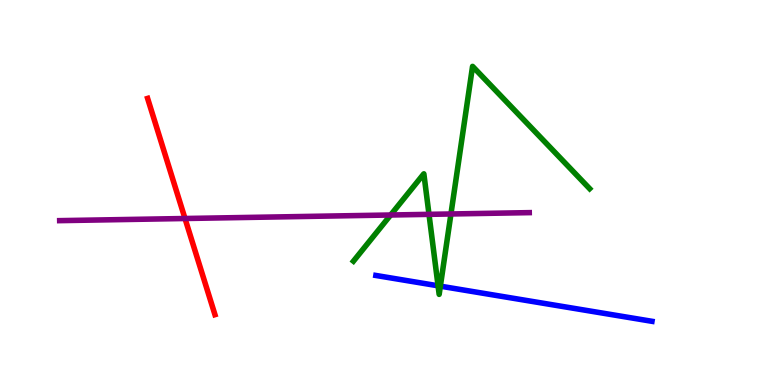[{'lines': ['blue', 'red'], 'intersections': []}, {'lines': ['green', 'red'], 'intersections': []}, {'lines': ['purple', 'red'], 'intersections': [{'x': 2.39, 'y': 4.32}]}, {'lines': ['blue', 'green'], 'intersections': [{'x': 5.65, 'y': 2.58}, {'x': 5.68, 'y': 2.57}]}, {'lines': ['blue', 'purple'], 'intersections': []}, {'lines': ['green', 'purple'], 'intersections': [{'x': 5.04, 'y': 4.42}, {'x': 5.54, 'y': 4.43}, {'x': 5.82, 'y': 4.44}]}]